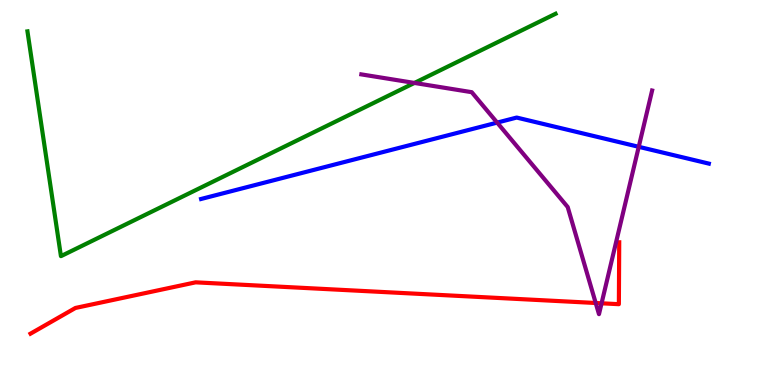[{'lines': ['blue', 'red'], 'intersections': []}, {'lines': ['green', 'red'], 'intersections': []}, {'lines': ['purple', 'red'], 'intersections': [{'x': 7.69, 'y': 2.13}, {'x': 7.76, 'y': 2.12}]}, {'lines': ['blue', 'green'], 'intersections': []}, {'lines': ['blue', 'purple'], 'intersections': [{'x': 6.41, 'y': 6.82}, {'x': 8.24, 'y': 6.19}]}, {'lines': ['green', 'purple'], 'intersections': [{'x': 5.35, 'y': 7.85}]}]